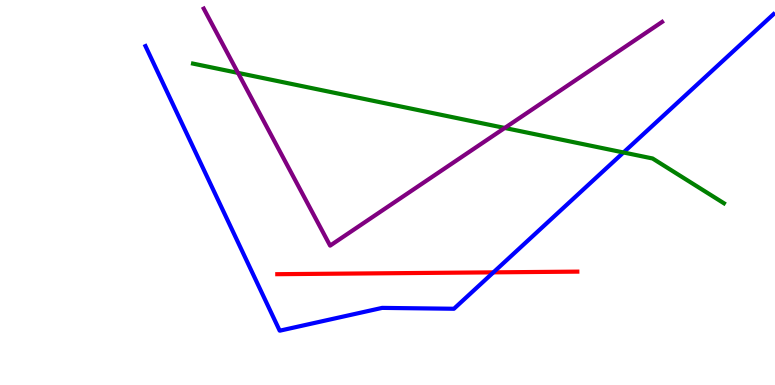[{'lines': ['blue', 'red'], 'intersections': [{'x': 6.37, 'y': 2.93}]}, {'lines': ['green', 'red'], 'intersections': []}, {'lines': ['purple', 'red'], 'intersections': []}, {'lines': ['blue', 'green'], 'intersections': [{'x': 8.04, 'y': 6.04}]}, {'lines': ['blue', 'purple'], 'intersections': []}, {'lines': ['green', 'purple'], 'intersections': [{'x': 3.07, 'y': 8.11}, {'x': 6.51, 'y': 6.68}]}]